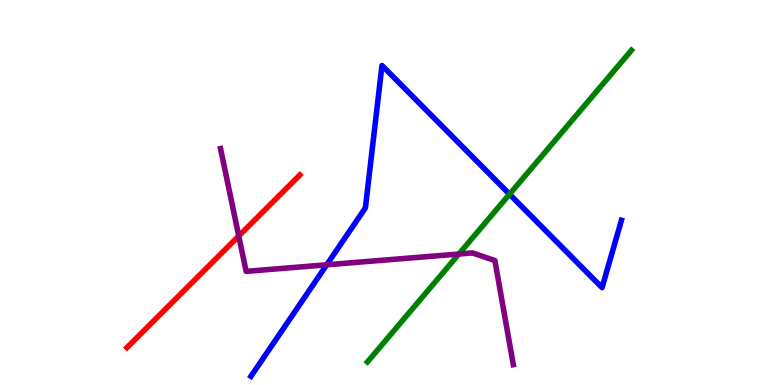[{'lines': ['blue', 'red'], 'intersections': []}, {'lines': ['green', 'red'], 'intersections': []}, {'lines': ['purple', 'red'], 'intersections': [{'x': 3.08, 'y': 3.87}]}, {'lines': ['blue', 'green'], 'intersections': [{'x': 6.57, 'y': 4.96}]}, {'lines': ['blue', 'purple'], 'intersections': [{'x': 4.22, 'y': 3.12}]}, {'lines': ['green', 'purple'], 'intersections': [{'x': 5.92, 'y': 3.4}]}]